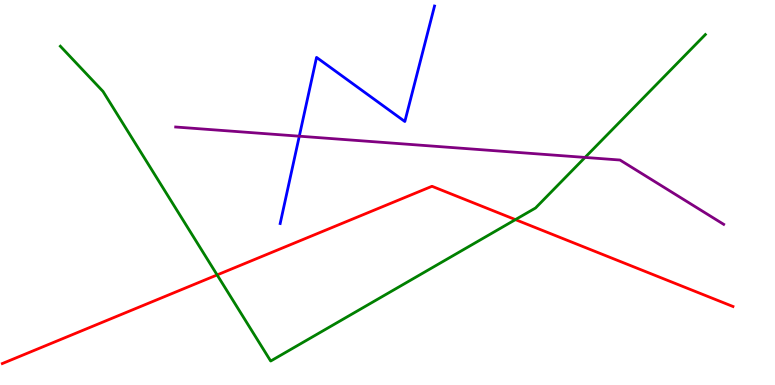[{'lines': ['blue', 'red'], 'intersections': []}, {'lines': ['green', 'red'], 'intersections': [{'x': 2.8, 'y': 2.86}, {'x': 6.65, 'y': 4.3}]}, {'lines': ['purple', 'red'], 'intersections': []}, {'lines': ['blue', 'green'], 'intersections': []}, {'lines': ['blue', 'purple'], 'intersections': [{'x': 3.86, 'y': 6.46}]}, {'lines': ['green', 'purple'], 'intersections': [{'x': 7.55, 'y': 5.91}]}]